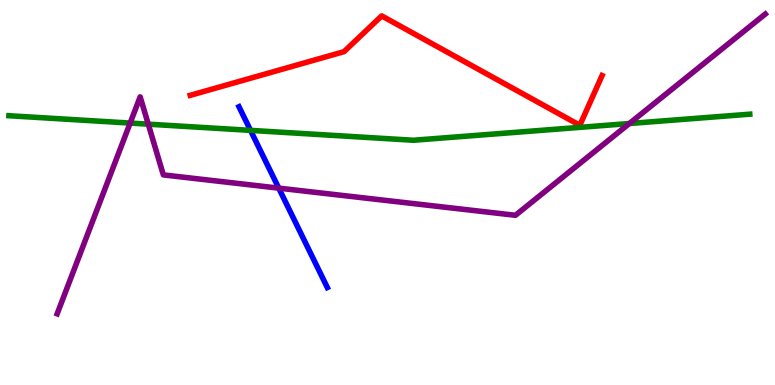[{'lines': ['blue', 'red'], 'intersections': []}, {'lines': ['green', 'red'], 'intersections': []}, {'lines': ['purple', 'red'], 'intersections': []}, {'lines': ['blue', 'green'], 'intersections': [{'x': 3.23, 'y': 6.61}]}, {'lines': ['blue', 'purple'], 'intersections': [{'x': 3.6, 'y': 5.11}]}, {'lines': ['green', 'purple'], 'intersections': [{'x': 1.68, 'y': 6.8}, {'x': 1.91, 'y': 6.77}, {'x': 8.12, 'y': 6.79}]}]